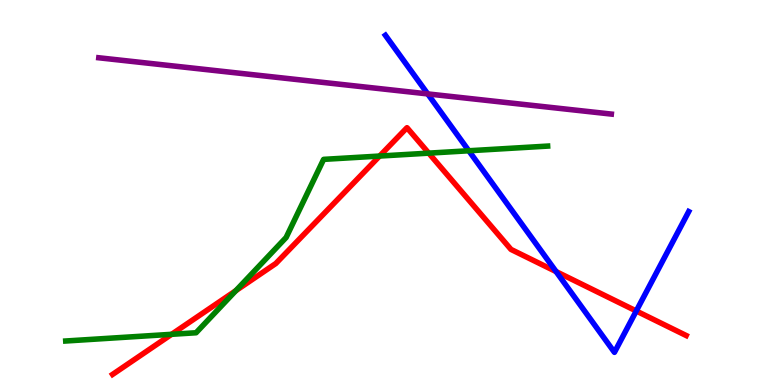[{'lines': ['blue', 'red'], 'intersections': [{'x': 7.18, 'y': 2.95}, {'x': 8.21, 'y': 1.92}]}, {'lines': ['green', 'red'], 'intersections': [{'x': 2.21, 'y': 1.32}, {'x': 3.04, 'y': 2.45}, {'x': 4.9, 'y': 5.95}, {'x': 5.53, 'y': 6.02}]}, {'lines': ['purple', 'red'], 'intersections': []}, {'lines': ['blue', 'green'], 'intersections': [{'x': 6.05, 'y': 6.08}]}, {'lines': ['blue', 'purple'], 'intersections': [{'x': 5.52, 'y': 7.56}]}, {'lines': ['green', 'purple'], 'intersections': []}]